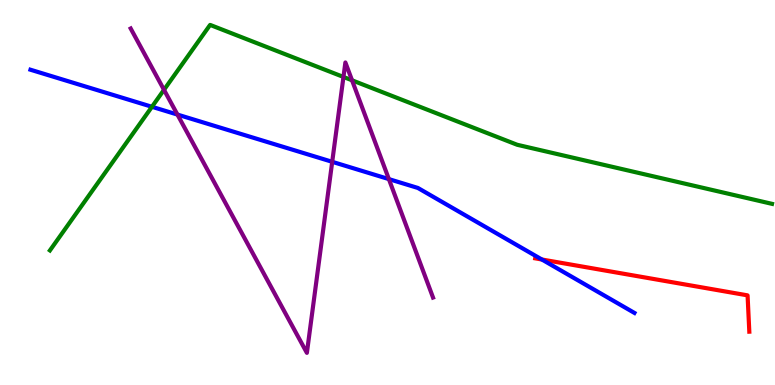[{'lines': ['blue', 'red'], 'intersections': [{'x': 6.99, 'y': 3.26}]}, {'lines': ['green', 'red'], 'intersections': []}, {'lines': ['purple', 'red'], 'intersections': []}, {'lines': ['blue', 'green'], 'intersections': [{'x': 1.96, 'y': 7.23}]}, {'lines': ['blue', 'purple'], 'intersections': [{'x': 2.29, 'y': 7.02}, {'x': 4.29, 'y': 5.8}, {'x': 5.02, 'y': 5.35}]}, {'lines': ['green', 'purple'], 'intersections': [{'x': 2.12, 'y': 7.67}, {'x': 4.43, 'y': 8.0}, {'x': 4.54, 'y': 7.91}]}]